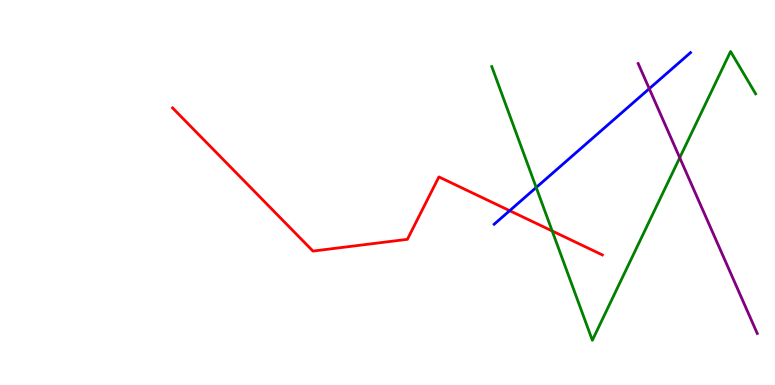[{'lines': ['blue', 'red'], 'intersections': [{'x': 6.58, 'y': 4.53}]}, {'lines': ['green', 'red'], 'intersections': [{'x': 7.12, 'y': 4.0}]}, {'lines': ['purple', 'red'], 'intersections': []}, {'lines': ['blue', 'green'], 'intersections': [{'x': 6.92, 'y': 5.13}]}, {'lines': ['blue', 'purple'], 'intersections': [{'x': 8.38, 'y': 7.7}]}, {'lines': ['green', 'purple'], 'intersections': [{'x': 8.77, 'y': 5.9}]}]